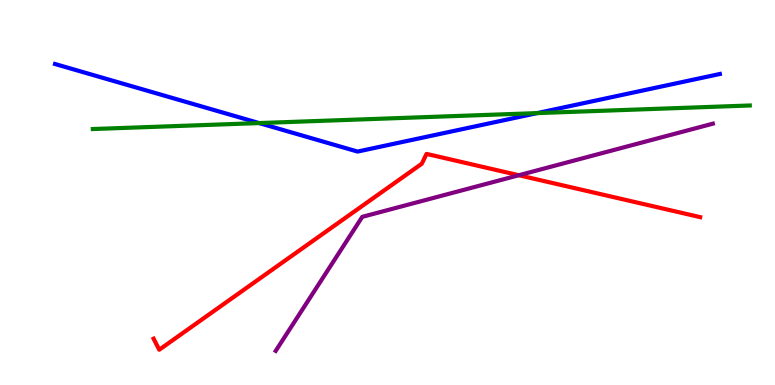[{'lines': ['blue', 'red'], 'intersections': []}, {'lines': ['green', 'red'], 'intersections': []}, {'lines': ['purple', 'red'], 'intersections': [{'x': 6.69, 'y': 5.45}]}, {'lines': ['blue', 'green'], 'intersections': [{'x': 3.34, 'y': 6.8}, {'x': 6.93, 'y': 7.06}]}, {'lines': ['blue', 'purple'], 'intersections': []}, {'lines': ['green', 'purple'], 'intersections': []}]